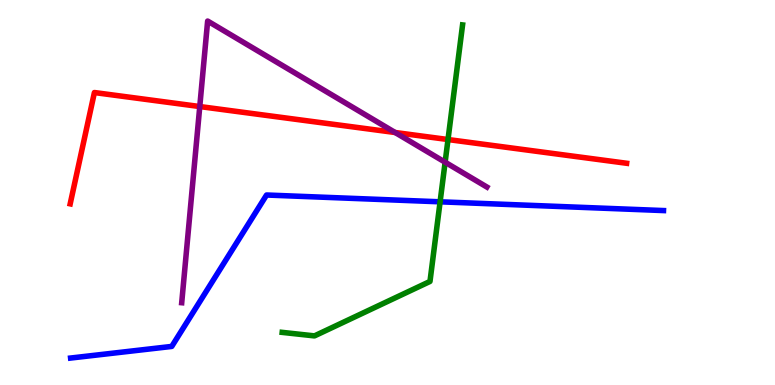[{'lines': ['blue', 'red'], 'intersections': []}, {'lines': ['green', 'red'], 'intersections': [{'x': 5.78, 'y': 6.38}]}, {'lines': ['purple', 'red'], 'intersections': [{'x': 2.58, 'y': 7.23}, {'x': 5.1, 'y': 6.56}]}, {'lines': ['blue', 'green'], 'intersections': [{'x': 5.68, 'y': 4.76}]}, {'lines': ['blue', 'purple'], 'intersections': []}, {'lines': ['green', 'purple'], 'intersections': [{'x': 5.74, 'y': 5.79}]}]